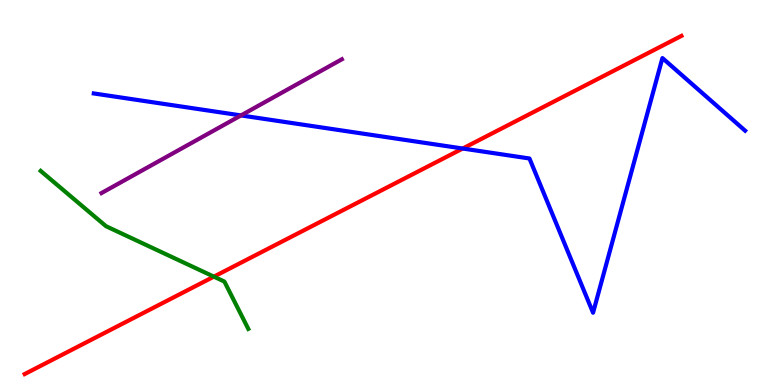[{'lines': ['blue', 'red'], 'intersections': [{'x': 5.97, 'y': 6.14}]}, {'lines': ['green', 'red'], 'intersections': [{'x': 2.76, 'y': 2.81}]}, {'lines': ['purple', 'red'], 'intersections': []}, {'lines': ['blue', 'green'], 'intersections': []}, {'lines': ['blue', 'purple'], 'intersections': [{'x': 3.11, 'y': 7.0}]}, {'lines': ['green', 'purple'], 'intersections': []}]